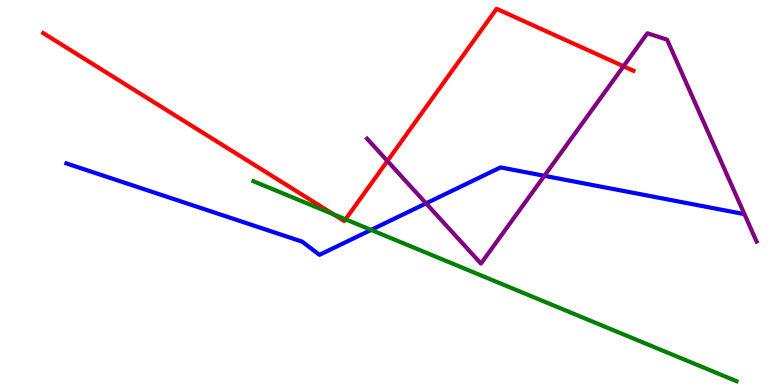[{'lines': ['blue', 'red'], 'intersections': []}, {'lines': ['green', 'red'], 'intersections': [{'x': 4.31, 'y': 4.43}, {'x': 4.46, 'y': 4.3}]}, {'lines': ['purple', 'red'], 'intersections': [{'x': 5.0, 'y': 5.82}, {'x': 8.05, 'y': 8.28}]}, {'lines': ['blue', 'green'], 'intersections': [{'x': 4.79, 'y': 4.03}]}, {'lines': ['blue', 'purple'], 'intersections': [{'x': 5.5, 'y': 4.72}, {'x': 7.02, 'y': 5.43}]}, {'lines': ['green', 'purple'], 'intersections': []}]